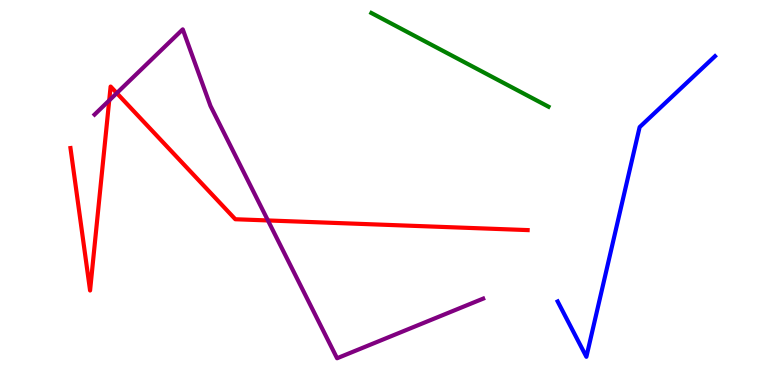[{'lines': ['blue', 'red'], 'intersections': []}, {'lines': ['green', 'red'], 'intersections': []}, {'lines': ['purple', 'red'], 'intersections': [{'x': 1.41, 'y': 7.39}, {'x': 1.51, 'y': 7.58}, {'x': 3.46, 'y': 4.27}]}, {'lines': ['blue', 'green'], 'intersections': []}, {'lines': ['blue', 'purple'], 'intersections': []}, {'lines': ['green', 'purple'], 'intersections': []}]